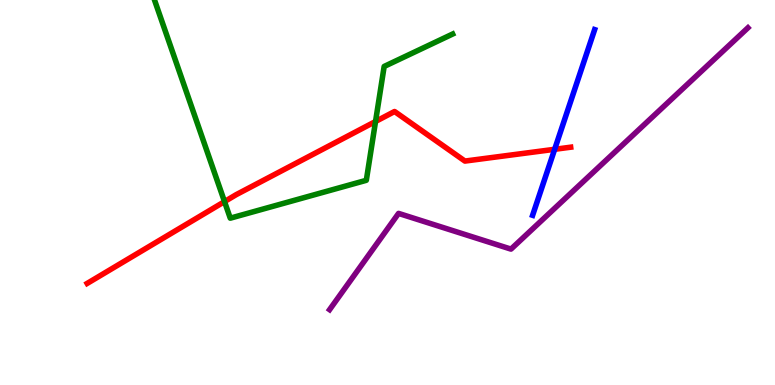[{'lines': ['blue', 'red'], 'intersections': [{'x': 7.16, 'y': 6.12}]}, {'lines': ['green', 'red'], 'intersections': [{'x': 2.9, 'y': 4.76}, {'x': 4.85, 'y': 6.84}]}, {'lines': ['purple', 'red'], 'intersections': []}, {'lines': ['blue', 'green'], 'intersections': []}, {'lines': ['blue', 'purple'], 'intersections': []}, {'lines': ['green', 'purple'], 'intersections': []}]